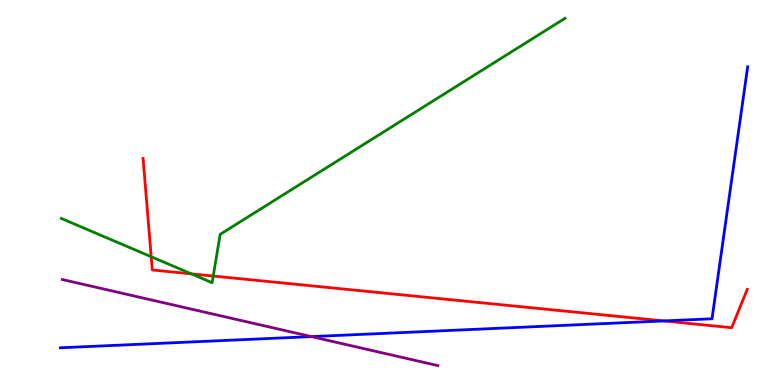[{'lines': ['blue', 'red'], 'intersections': [{'x': 8.56, 'y': 1.66}]}, {'lines': ['green', 'red'], 'intersections': [{'x': 1.95, 'y': 3.33}, {'x': 2.47, 'y': 2.89}, {'x': 2.75, 'y': 2.83}]}, {'lines': ['purple', 'red'], 'intersections': []}, {'lines': ['blue', 'green'], 'intersections': []}, {'lines': ['blue', 'purple'], 'intersections': [{'x': 4.02, 'y': 1.26}]}, {'lines': ['green', 'purple'], 'intersections': []}]